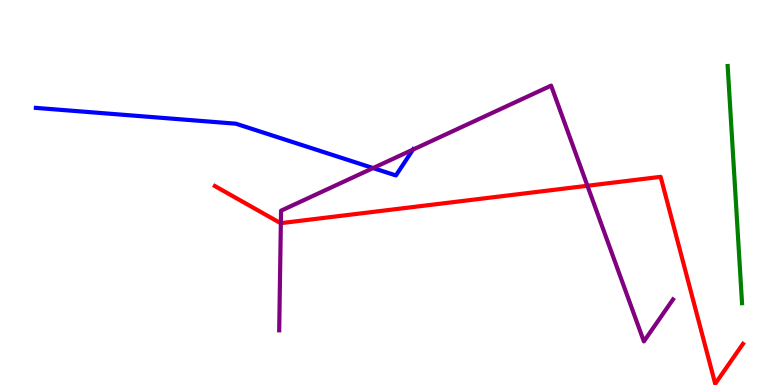[{'lines': ['blue', 'red'], 'intersections': []}, {'lines': ['green', 'red'], 'intersections': []}, {'lines': ['purple', 'red'], 'intersections': [{'x': 3.62, 'y': 4.2}, {'x': 7.58, 'y': 5.17}]}, {'lines': ['blue', 'green'], 'intersections': []}, {'lines': ['blue', 'purple'], 'intersections': [{'x': 4.81, 'y': 5.63}, {'x': 5.33, 'y': 6.11}]}, {'lines': ['green', 'purple'], 'intersections': []}]